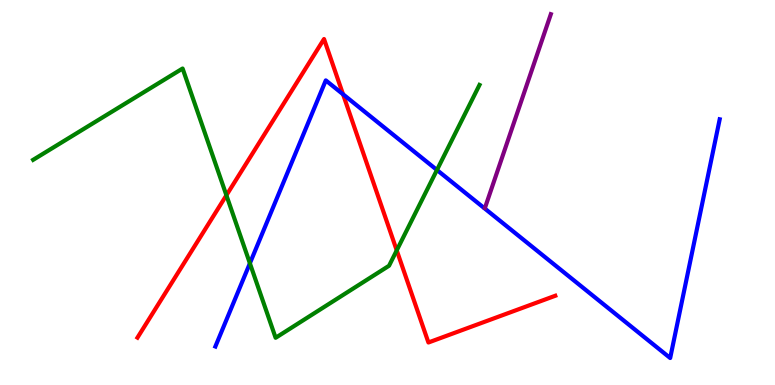[{'lines': ['blue', 'red'], 'intersections': [{'x': 4.43, 'y': 7.55}]}, {'lines': ['green', 'red'], 'intersections': [{'x': 2.92, 'y': 4.93}, {'x': 5.12, 'y': 3.5}]}, {'lines': ['purple', 'red'], 'intersections': []}, {'lines': ['blue', 'green'], 'intersections': [{'x': 3.22, 'y': 3.16}, {'x': 5.64, 'y': 5.58}]}, {'lines': ['blue', 'purple'], 'intersections': []}, {'lines': ['green', 'purple'], 'intersections': []}]